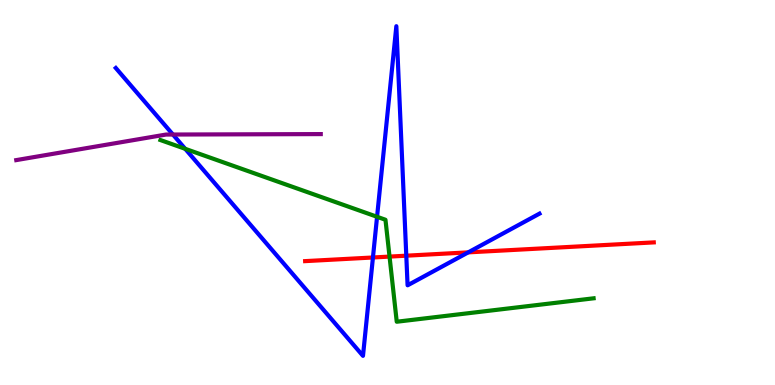[{'lines': ['blue', 'red'], 'intersections': [{'x': 4.81, 'y': 3.31}, {'x': 5.24, 'y': 3.36}, {'x': 6.04, 'y': 3.45}]}, {'lines': ['green', 'red'], 'intersections': [{'x': 5.03, 'y': 3.34}]}, {'lines': ['purple', 'red'], 'intersections': []}, {'lines': ['blue', 'green'], 'intersections': [{'x': 2.39, 'y': 6.13}, {'x': 4.87, 'y': 4.37}]}, {'lines': ['blue', 'purple'], 'intersections': [{'x': 2.23, 'y': 6.51}]}, {'lines': ['green', 'purple'], 'intersections': []}]